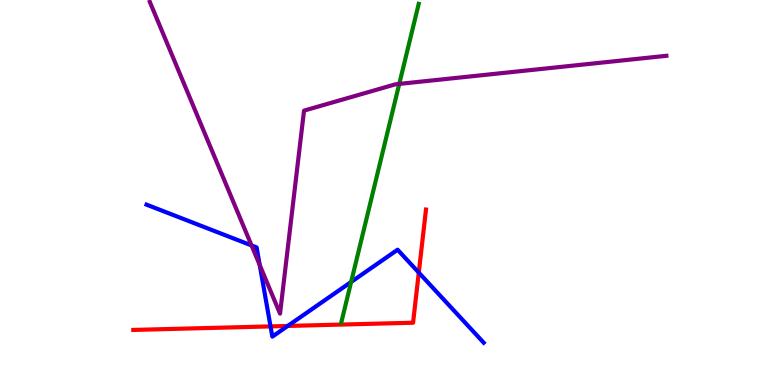[{'lines': ['blue', 'red'], 'intersections': [{'x': 3.49, 'y': 1.52}, {'x': 3.71, 'y': 1.53}, {'x': 5.4, 'y': 2.92}]}, {'lines': ['green', 'red'], 'intersections': []}, {'lines': ['purple', 'red'], 'intersections': []}, {'lines': ['blue', 'green'], 'intersections': [{'x': 4.53, 'y': 2.68}]}, {'lines': ['blue', 'purple'], 'intersections': [{'x': 3.25, 'y': 3.63}, {'x': 3.35, 'y': 3.12}]}, {'lines': ['green', 'purple'], 'intersections': [{'x': 5.15, 'y': 7.82}]}]